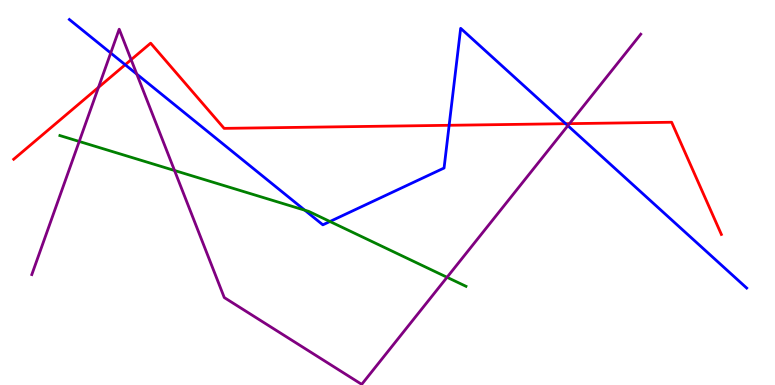[{'lines': ['blue', 'red'], 'intersections': [{'x': 1.62, 'y': 8.32}, {'x': 5.8, 'y': 6.75}, {'x': 7.3, 'y': 6.79}]}, {'lines': ['green', 'red'], 'intersections': []}, {'lines': ['purple', 'red'], 'intersections': [{'x': 1.27, 'y': 7.73}, {'x': 1.69, 'y': 8.45}, {'x': 7.35, 'y': 6.79}]}, {'lines': ['blue', 'green'], 'intersections': [{'x': 3.93, 'y': 4.54}, {'x': 4.26, 'y': 4.25}]}, {'lines': ['blue', 'purple'], 'intersections': [{'x': 1.43, 'y': 8.62}, {'x': 1.77, 'y': 8.07}, {'x': 7.33, 'y': 6.74}]}, {'lines': ['green', 'purple'], 'intersections': [{'x': 1.02, 'y': 6.33}, {'x': 2.25, 'y': 5.57}, {'x': 5.77, 'y': 2.8}]}]